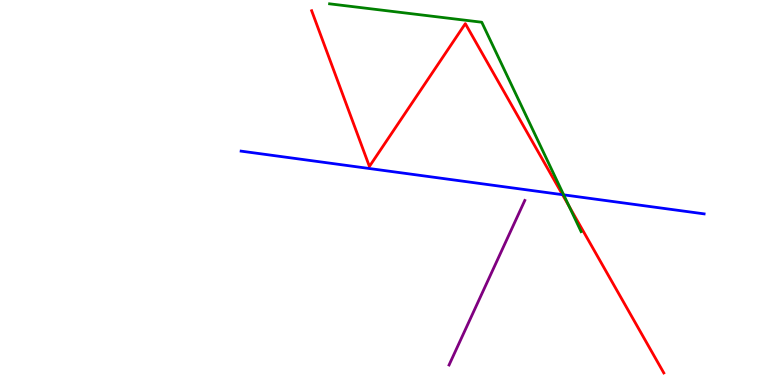[{'lines': ['blue', 'red'], 'intersections': [{'x': 7.26, 'y': 4.94}]}, {'lines': ['green', 'red'], 'intersections': [{'x': 7.34, 'y': 4.65}]}, {'lines': ['purple', 'red'], 'intersections': []}, {'lines': ['blue', 'green'], 'intersections': [{'x': 7.27, 'y': 4.94}]}, {'lines': ['blue', 'purple'], 'intersections': []}, {'lines': ['green', 'purple'], 'intersections': []}]